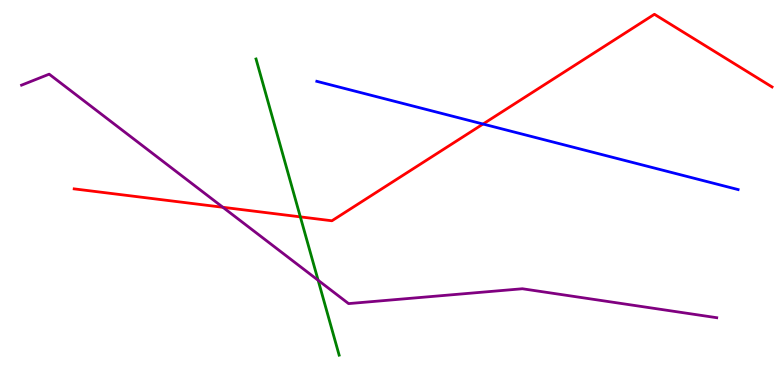[{'lines': ['blue', 'red'], 'intersections': [{'x': 6.23, 'y': 6.78}]}, {'lines': ['green', 'red'], 'intersections': [{'x': 3.88, 'y': 4.37}]}, {'lines': ['purple', 'red'], 'intersections': [{'x': 2.88, 'y': 4.62}]}, {'lines': ['blue', 'green'], 'intersections': []}, {'lines': ['blue', 'purple'], 'intersections': []}, {'lines': ['green', 'purple'], 'intersections': [{'x': 4.1, 'y': 2.72}]}]